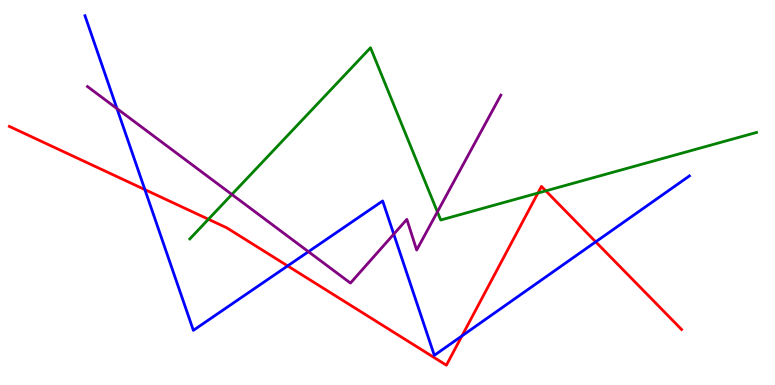[{'lines': ['blue', 'red'], 'intersections': [{'x': 1.87, 'y': 5.07}, {'x': 3.71, 'y': 3.09}, {'x': 5.96, 'y': 1.28}, {'x': 7.69, 'y': 3.72}]}, {'lines': ['green', 'red'], 'intersections': [{'x': 2.69, 'y': 4.31}, {'x': 6.94, 'y': 4.99}, {'x': 7.04, 'y': 5.04}]}, {'lines': ['purple', 'red'], 'intersections': []}, {'lines': ['blue', 'green'], 'intersections': []}, {'lines': ['blue', 'purple'], 'intersections': [{'x': 1.51, 'y': 7.18}, {'x': 3.98, 'y': 3.46}, {'x': 5.08, 'y': 3.92}]}, {'lines': ['green', 'purple'], 'intersections': [{'x': 2.99, 'y': 4.95}, {'x': 5.64, 'y': 4.5}]}]